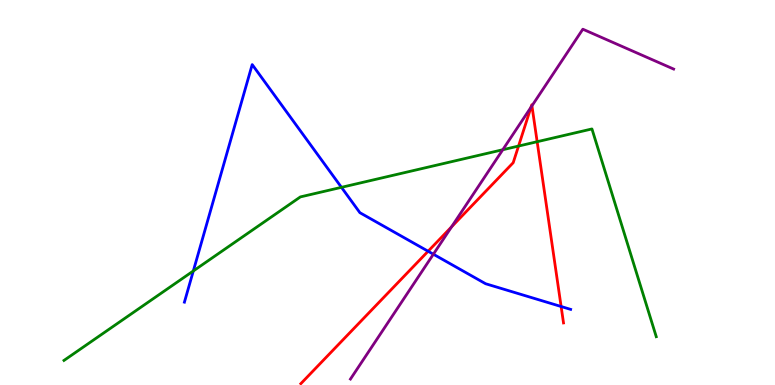[{'lines': ['blue', 'red'], 'intersections': [{'x': 5.52, 'y': 3.47}, {'x': 7.24, 'y': 2.04}]}, {'lines': ['green', 'red'], 'intersections': [{'x': 6.69, 'y': 6.21}, {'x': 6.93, 'y': 6.32}]}, {'lines': ['purple', 'red'], 'intersections': [{'x': 5.83, 'y': 4.11}, {'x': 6.85, 'y': 7.21}, {'x': 6.86, 'y': 7.25}]}, {'lines': ['blue', 'green'], 'intersections': [{'x': 2.49, 'y': 2.96}, {'x': 4.41, 'y': 5.13}]}, {'lines': ['blue', 'purple'], 'intersections': [{'x': 5.59, 'y': 3.4}]}, {'lines': ['green', 'purple'], 'intersections': [{'x': 6.49, 'y': 6.11}]}]